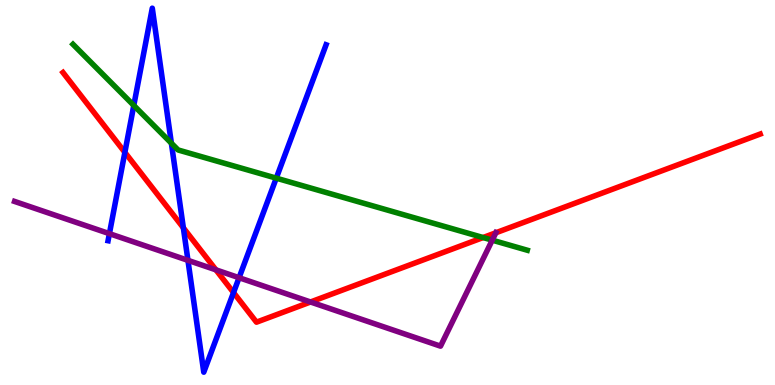[{'lines': ['blue', 'red'], 'intersections': [{'x': 1.61, 'y': 6.04}, {'x': 2.37, 'y': 4.08}, {'x': 3.01, 'y': 2.4}]}, {'lines': ['green', 'red'], 'intersections': [{'x': 6.23, 'y': 3.83}]}, {'lines': ['purple', 'red'], 'intersections': [{'x': 2.79, 'y': 2.99}, {'x': 4.01, 'y': 2.16}, {'x': 6.4, 'y': 3.95}]}, {'lines': ['blue', 'green'], 'intersections': [{'x': 1.73, 'y': 7.26}, {'x': 2.21, 'y': 6.28}, {'x': 3.56, 'y': 5.37}]}, {'lines': ['blue', 'purple'], 'intersections': [{'x': 1.41, 'y': 3.93}, {'x': 2.43, 'y': 3.24}, {'x': 3.08, 'y': 2.79}]}, {'lines': ['green', 'purple'], 'intersections': [{'x': 6.35, 'y': 3.76}]}]